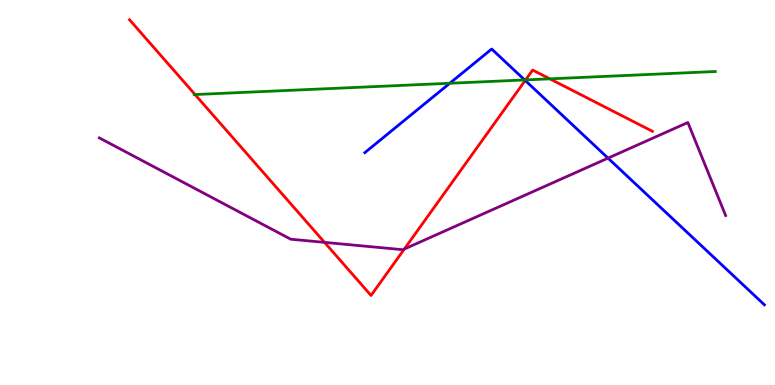[{'lines': ['blue', 'red'], 'intersections': [{'x': 6.78, 'y': 7.91}]}, {'lines': ['green', 'red'], 'intersections': [{'x': 2.52, 'y': 7.54}, {'x': 6.78, 'y': 7.92}, {'x': 7.09, 'y': 7.95}]}, {'lines': ['purple', 'red'], 'intersections': [{'x': 4.19, 'y': 3.7}, {'x': 5.22, 'y': 3.53}]}, {'lines': ['blue', 'green'], 'intersections': [{'x': 5.8, 'y': 7.84}, {'x': 6.77, 'y': 7.92}]}, {'lines': ['blue', 'purple'], 'intersections': [{'x': 7.85, 'y': 5.89}]}, {'lines': ['green', 'purple'], 'intersections': []}]